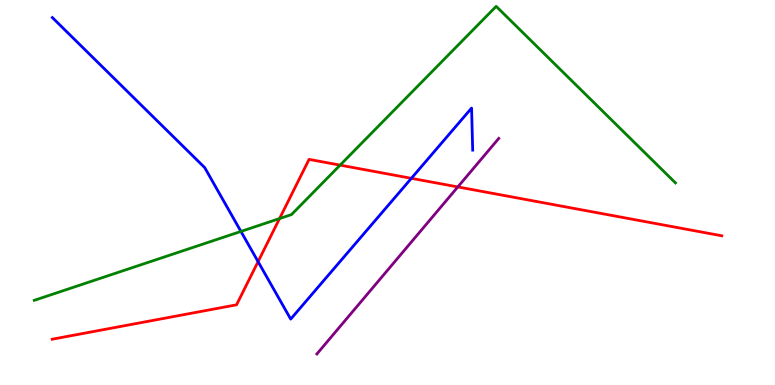[{'lines': ['blue', 'red'], 'intersections': [{'x': 3.33, 'y': 3.2}, {'x': 5.31, 'y': 5.37}]}, {'lines': ['green', 'red'], 'intersections': [{'x': 3.61, 'y': 4.32}, {'x': 4.39, 'y': 5.71}]}, {'lines': ['purple', 'red'], 'intersections': [{'x': 5.91, 'y': 5.14}]}, {'lines': ['blue', 'green'], 'intersections': [{'x': 3.11, 'y': 3.99}]}, {'lines': ['blue', 'purple'], 'intersections': []}, {'lines': ['green', 'purple'], 'intersections': []}]